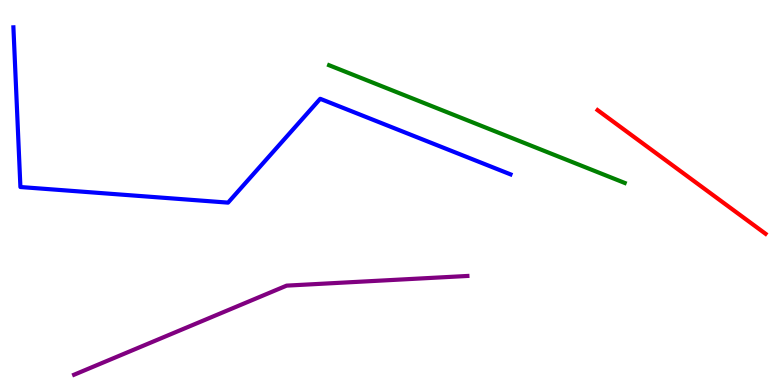[{'lines': ['blue', 'red'], 'intersections': []}, {'lines': ['green', 'red'], 'intersections': []}, {'lines': ['purple', 'red'], 'intersections': []}, {'lines': ['blue', 'green'], 'intersections': []}, {'lines': ['blue', 'purple'], 'intersections': []}, {'lines': ['green', 'purple'], 'intersections': []}]